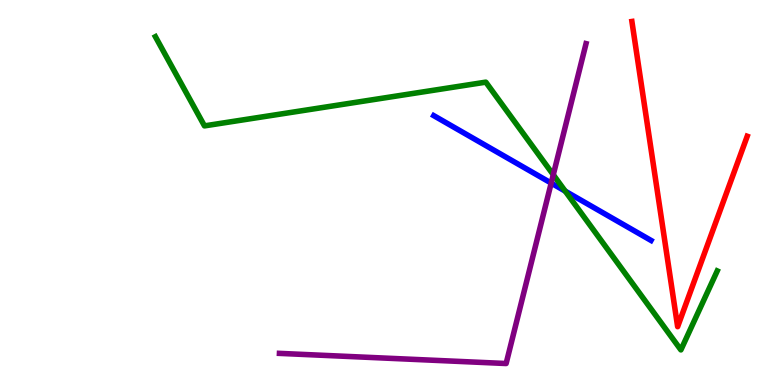[{'lines': ['blue', 'red'], 'intersections': []}, {'lines': ['green', 'red'], 'intersections': []}, {'lines': ['purple', 'red'], 'intersections': []}, {'lines': ['blue', 'green'], 'intersections': [{'x': 7.29, 'y': 5.04}]}, {'lines': ['blue', 'purple'], 'intersections': [{'x': 7.11, 'y': 5.24}]}, {'lines': ['green', 'purple'], 'intersections': [{'x': 7.14, 'y': 5.46}]}]